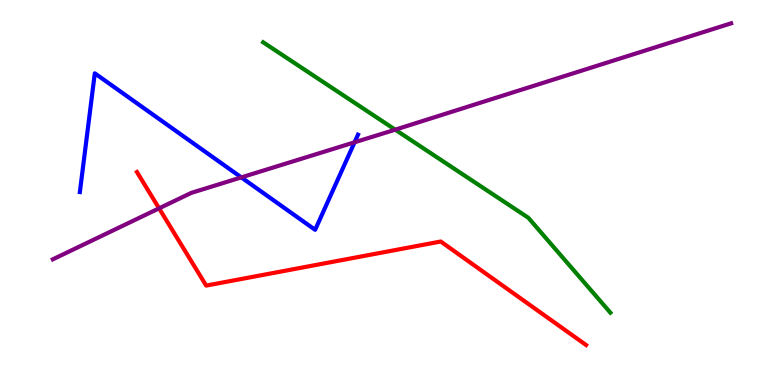[{'lines': ['blue', 'red'], 'intersections': []}, {'lines': ['green', 'red'], 'intersections': []}, {'lines': ['purple', 'red'], 'intersections': [{'x': 2.05, 'y': 4.59}]}, {'lines': ['blue', 'green'], 'intersections': []}, {'lines': ['blue', 'purple'], 'intersections': [{'x': 3.11, 'y': 5.39}, {'x': 4.58, 'y': 6.3}]}, {'lines': ['green', 'purple'], 'intersections': [{'x': 5.1, 'y': 6.63}]}]